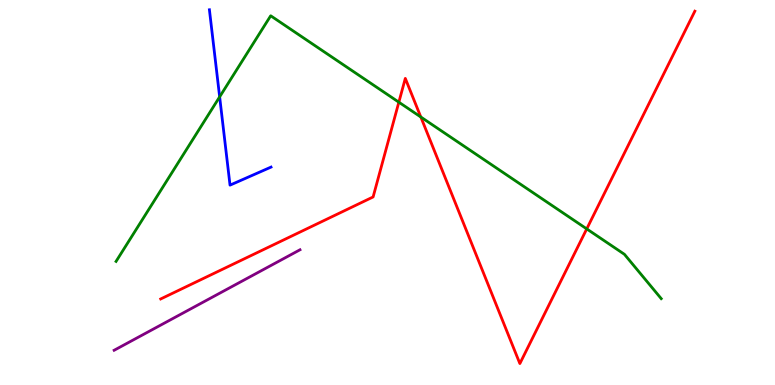[{'lines': ['blue', 'red'], 'intersections': []}, {'lines': ['green', 'red'], 'intersections': [{'x': 5.15, 'y': 7.35}, {'x': 5.43, 'y': 6.96}, {'x': 7.57, 'y': 4.05}]}, {'lines': ['purple', 'red'], 'intersections': []}, {'lines': ['blue', 'green'], 'intersections': [{'x': 2.83, 'y': 7.48}]}, {'lines': ['blue', 'purple'], 'intersections': []}, {'lines': ['green', 'purple'], 'intersections': []}]